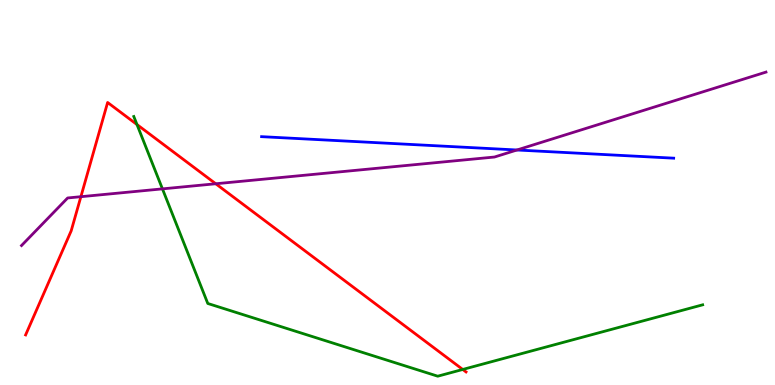[{'lines': ['blue', 'red'], 'intersections': []}, {'lines': ['green', 'red'], 'intersections': [{'x': 1.77, 'y': 6.76}, {'x': 5.97, 'y': 0.404}]}, {'lines': ['purple', 'red'], 'intersections': [{'x': 1.04, 'y': 4.89}, {'x': 2.78, 'y': 5.23}]}, {'lines': ['blue', 'green'], 'intersections': []}, {'lines': ['blue', 'purple'], 'intersections': [{'x': 6.67, 'y': 6.1}]}, {'lines': ['green', 'purple'], 'intersections': [{'x': 2.1, 'y': 5.09}]}]